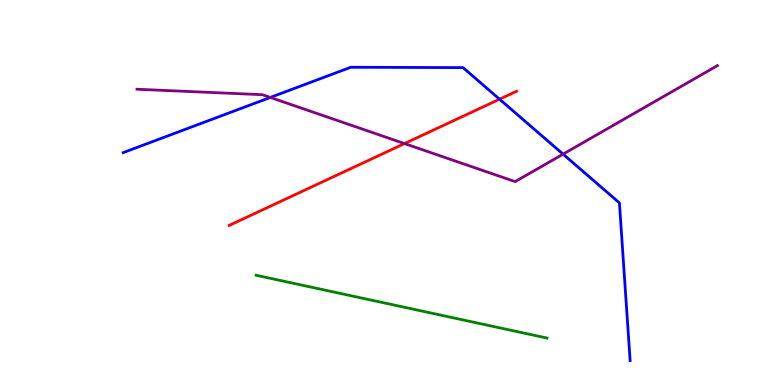[{'lines': ['blue', 'red'], 'intersections': [{'x': 6.45, 'y': 7.42}]}, {'lines': ['green', 'red'], 'intersections': []}, {'lines': ['purple', 'red'], 'intersections': [{'x': 5.22, 'y': 6.27}]}, {'lines': ['blue', 'green'], 'intersections': []}, {'lines': ['blue', 'purple'], 'intersections': [{'x': 3.49, 'y': 7.47}, {'x': 7.27, 'y': 6.0}]}, {'lines': ['green', 'purple'], 'intersections': []}]